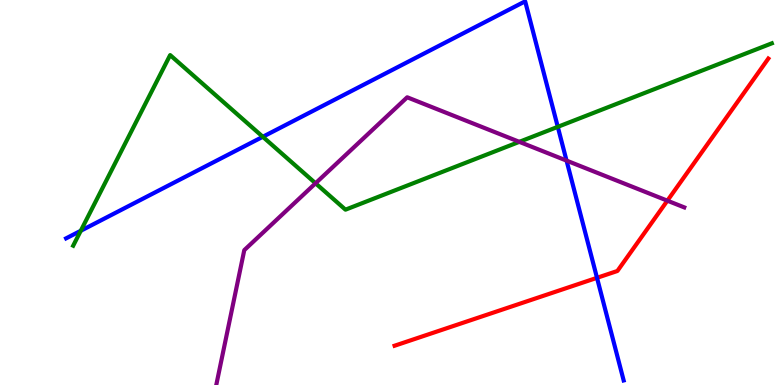[{'lines': ['blue', 'red'], 'intersections': [{'x': 7.7, 'y': 2.78}]}, {'lines': ['green', 'red'], 'intersections': []}, {'lines': ['purple', 'red'], 'intersections': [{'x': 8.61, 'y': 4.79}]}, {'lines': ['blue', 'green'], 'intersections': [{'x': 1.04, 'y': 4.01}, {'x': 3.39, 'y': 6.45}, {'x': 7.2, 'y': 6.71}]}, {'lines': ['blue', 'purple'], 'intersections': [{'x': 7.31, 'y': 5.83}]}, {'lines': ['green', 'purple'], 'intersections': [{'x': 4.07, 'y': 5.24}, {'x': 6.7, 'y': 6.32}]}]